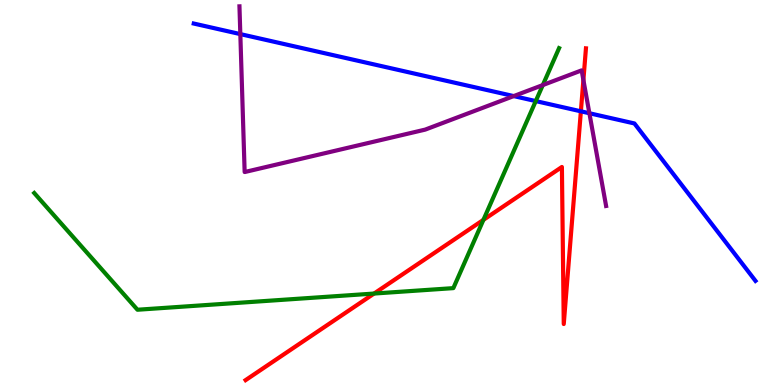[{'lines': ['blue', 'red'], 'intersections': [{'x': 7.5, 'y': 7.11}]}, {'lines': ['green', 'red'], 'intersections': [{'x': 4.83, 'y': 2.38}, {'x': 6.24, 'y': 4.29}]}, {'lines': ['purple', 'red'], 'intersections': [{'x': 7.53, 'y': 7.92}]}, {'lines': ['blue', 'green'], 'intersections': [{'x': 6.91, 'y': 7.37}]}, {'lines': ['blue', 'purple'], 'intersections': [{'x': 3.1, 'y': 9.11}, {'x': 6.63, 'y': 7.5}, {'x': 7.6, 'y': 7.06}]}, {'lines': ['green', 'purple'], 'intersections': [{'x': 7.0, 'y': 7.79}]}]